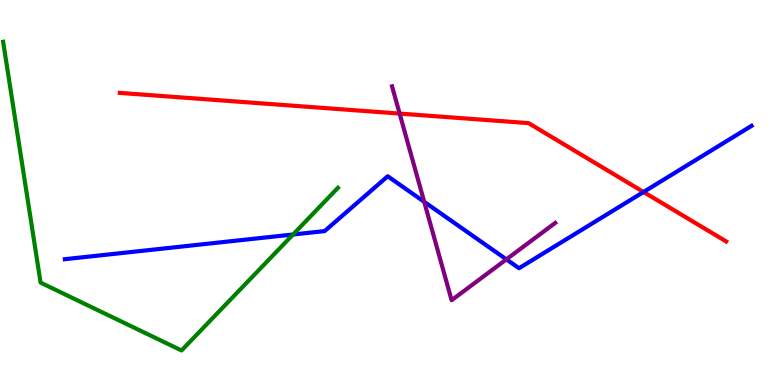[{'lines': ['blue', 'red'], 'intersections': [{'x': 8.3, 'y': 5.01}]}, {'lines': ['green', 'red'], 'intersections': []}, {'lines': ['purple', 'red'], 'intersections': [{'x': 5.16, 'y': 7.05}]}, {'lines': ['blue', 'green'], 'intersections': [{'x': 3.78, 'y': 3.91}]}, {'lines': ['blue', 'purple'], 'intersections': [{'x': 5.47, 'y': 4.76}, {'x': 6.53, 'y': 3.26}]}, {'lines': ['green', 'purple'], 'intersections': []}]